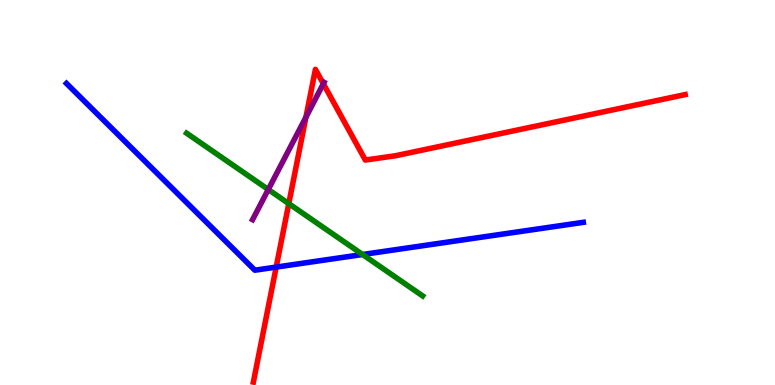[{'lines': ['blue', 'red'], 'intersections': [{'x': 3.56, 'y': 3.06}]}, {'lines': ['green', 'red'], 'intersections': [{'x': 3.73, 'y': 4.71}]}, {'lines': ['purple', 'red'], 'intersections': [{'x': 3.95, 'y': 6.96}, {'x': 4.17, 'y': 7.82}]}, {'lines': ['blue', 'green'], 'intersections': [{'x': 4.68, 'y': 3.39}]}, {'lines': ['blue', 'purple'], 'intersections': []}, {'lines': ['green', 'purple'], 'intersections': [{'x': 3.46, 'y': 5.08}]}]